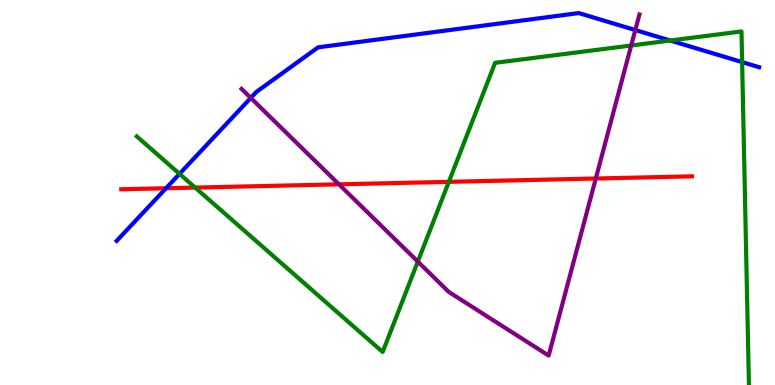[{'lines': ['blue', 'red'], 'intersections': [{'x': 2.14, 'y': 5.11}]}, {'lines': ['green', 'red'], 'intersections': [{'x': 2.52, 'y': 5.13}, {'x': 5.79, 'y': 5.28}]}, {'lines': ['purple', 'red'], 'intersections': [{'x': 4.37, 'y': 5.21}, {'x': 7.69, 'y': 5.36}]}, {'lines': ['blue', 'green'], 'intersections': [{'x': 2.32, 'y': 5.48}, {'x': 8.65, 'y': 8.95}, {'x': 9.58, 'y': 8.39}]}, {'lines': ['blue', 'purple'], 'intersections': [{'x': 3.24, 'y': 7.46}, {'x': 8.2, 'y': 9.22}]}, {'lines': ['green', 'purple'], 'intersections': [{'x': 5.39, 'y': 3.21}, {'x': 8.14, 'y': 8.82}]}]